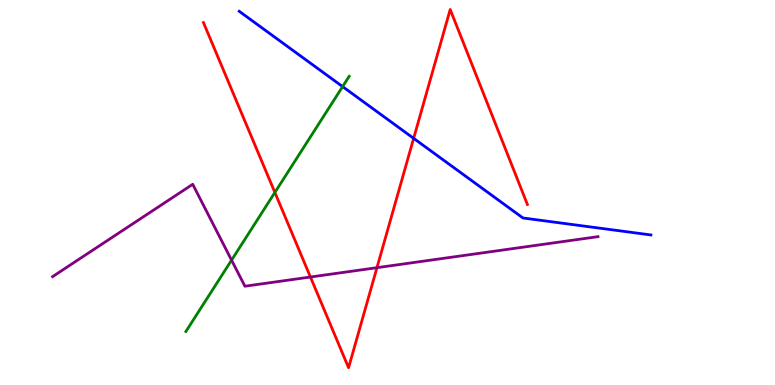[{'lines': ['blue', 'red'], 'intersections': [{'x': 5.34, 'y': 6.41}]}, {'lines': ['green', 'red'], 'intersections': [{'x': 3.55, 'y': 5.0}]}, {'lines': ['purple', 'red'], 'intersections': [{'x': 4.01, 'y': 2.8}, {'x': 4.86, 'y': 3.05}]}, {'lines': ['blue', 'green'], 'intersections': [{'x': 4.42, 'y': 7.75}]}, {'lines': ['blue', 'purple'], 'intersections': []}, {'lines': ['green', 'purple'], 'intersections': [{'x': 2.99, 'y': 3.24}]}]